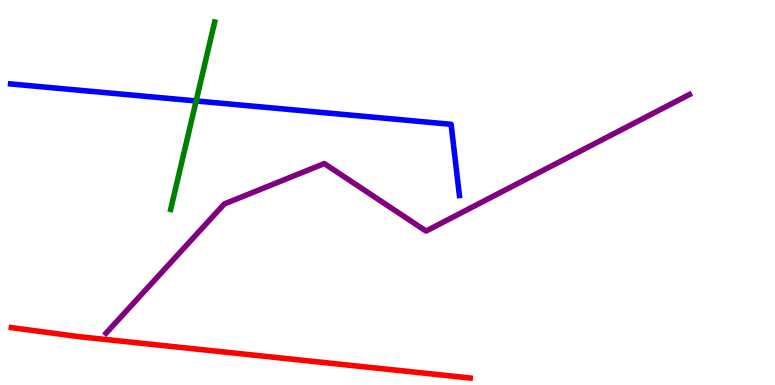[{'lines': ['blue', 'red'], 'intersections': []}, {'lines': ['green', 'red'], 'intersections': []}, {'lines': ['purple', 'red'], 'intersections': []}, {'lines': ['blue', 'green'], 'intersections': [{'x': 2.53, 'y': 7.38}]}, {'lines': ['blue', 'purple'], 'intersections': []}, {'lines': ['green', 'purple'], 'intersections': []}]